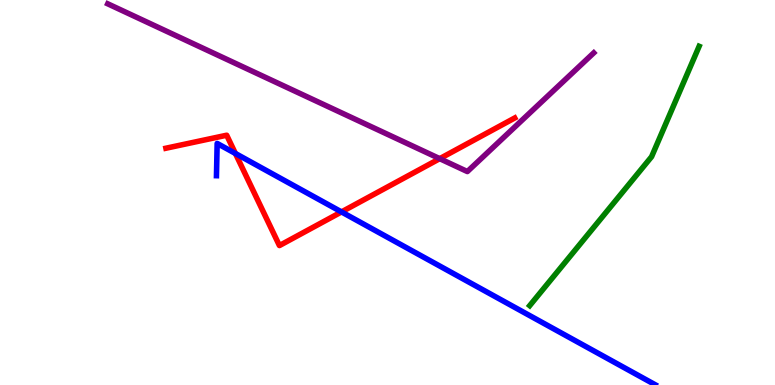[{'lines': ['blue', 'red'], 'intersections': [{'x': 3.04, 'y': 6.01}, {'x': 4.41, 'y': 4.5}]}, {'lines': ['green', 'red'], 'intersections': []}, {'lines': ['purple', 'red'], 'intersections': [{'x': 5.67, 'y': 5.88}]}, {'lines': ['blue', 'green'], 'intersections': []}, {'lines': ['blue', 'purple'], 'intersections': []}, {'lines': ['green', 'purple'], 'intersections': []}]